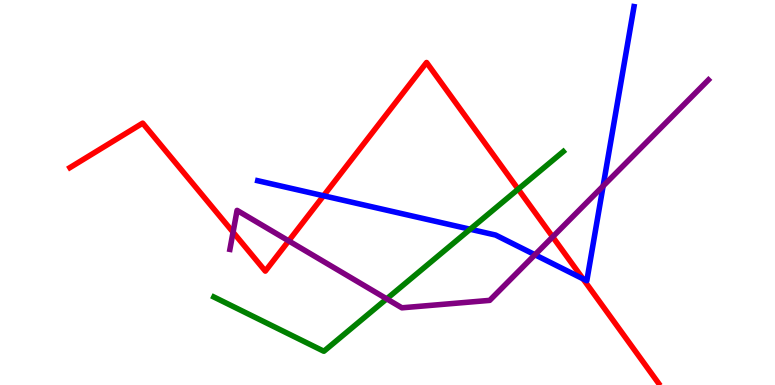[{'lines': ['blue', 'red'], 'intersections': [{'x': 4.17, 'y': 4.92}, {'x': 7.52, 'y': 2.76}]}, {'lines': ['green', 'red'], 'intersections': [{'x': 6.69, 'y': 5.09}]}, {'lines': ['purple', 'red'], 'intersections': [{'x': 3.01, 'y': 3.97}, {'x': 3.72, 'y': 3.74}, {'x': 7.13, 'y': 3.85}]}, {'lines': ['blue', 'green'], 'intersections': [{'x': 6.07, 'y': 4.05}]}, {'lines': ['blue', 'purple'], 'intersections': [{'x': 6.9, 'y': 3.38}, {'x': 7.78, 'y': 5.17}]}, {'lines': ['green', 'purple'], 'intersections': [{'x': 4.99, 'y': 2.24}]}]